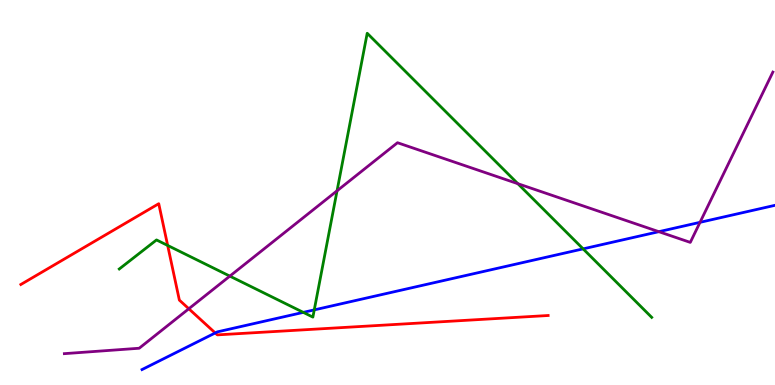[{'lines': ['blue', 'red'], 'intersections': [{'x': 2.78, 'y': 1.35}]}, {'lines': ['green', 'red'], 'intersections': [{'x': 2.16, 'y': 3.62}]}, {'lines': ['purple', 'red'], 'intersections': [{'x': 2.44, 'y': 1.98}]}, {'lines': ['blue', 'green'], 'intersections': [{'x': 3.91, 'y': 1.89}, {'x': 4.05, 'y': 1.95}, {'x': 7.52, 'y': 3.54}]}, {'lines': ['blue', 'purple'], 'intersections': [{'x': 8.5, 'y': 3.98}, {'x': 9.03, 'y': 4.23}]}, {'lines': ['green', 'purple'], 'intersections': [{'x': 2.97, 'y': 2.83}, {'x': 4.35, 'y': 5.04}, {'x': 6.68, 'y': 5.23}]}]